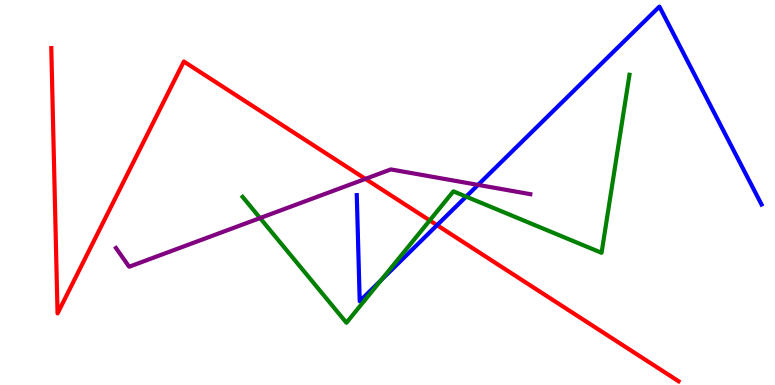[{'lines': ['blue', 'red'], 'intersections': [{'x': 5.64, 'y': 4.15}]}, {'lines': ['green', 'red'], 'intersections': [{'x': 5.54, 'y': 4.27}]}, {'lines': ['purple', 'red'], 'intersections': [{'x': 4.72, 'y': 5.35}]}, {'lines': ['blue', 'green'], 'intersections': [{'x': 4.92, 'y': 2.72}, {'x': 6.01, 'y': 4.89}]}, {'lines': ['blue', 'purple'], 'intersections': [{'x': 6.17, 'y': 5.2}]}, {'lines': ['green', 'purple'], 'intersections': [{'x': 3.36, 'y': 4.34}]}]